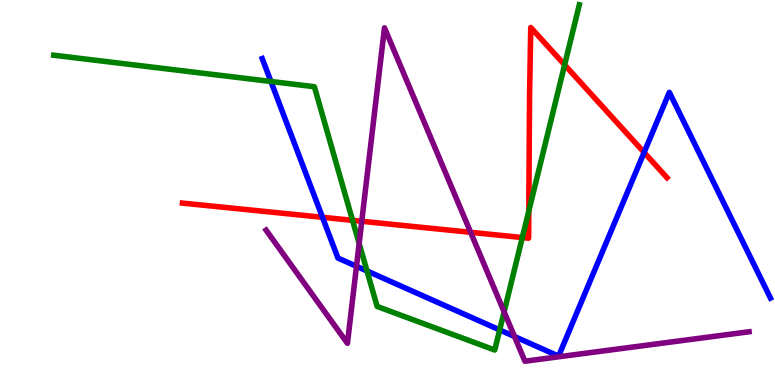[{'lines': ['blue', 'red'], 'intersections': [{'x': 4.16, 'y': 4.36}, {'x': 8.31, 'y': 6.04}]}, {'lines': ['green', 'red'], 'intersections': [{'x': 4.55, 'y': 4.28}, {'x': 6.74, 'y': 3.83}, {'x': 6.82, 'y': 4.52}, {'x': 7.29, 'y': 8.32}]}, {'lines': ['purple', 'red'], 'intersections': [{'x': 4.67, 'y': 4.25}, {'x': 6.07, 'y': 3.97}]}, {'lines': ['blue', 'green'], 'intersections': [{'x': 3.5, 'y': 7.88}, {'x': 4.74, 'y': 2.96}, {'x': 6.45, 'y': 1.43}]}, {'lines': ['blue', 'purple'], 'intersections': [{'x': 4.6, 'y': 3.08}, {'x': 6.64, 'y': 1.26}]}, {'lines': ['green', 'purple'], 'intersections': [{'x': 4.63, 'y': 3.68}, {'x': 6.5, 'y': 1.9}]}]